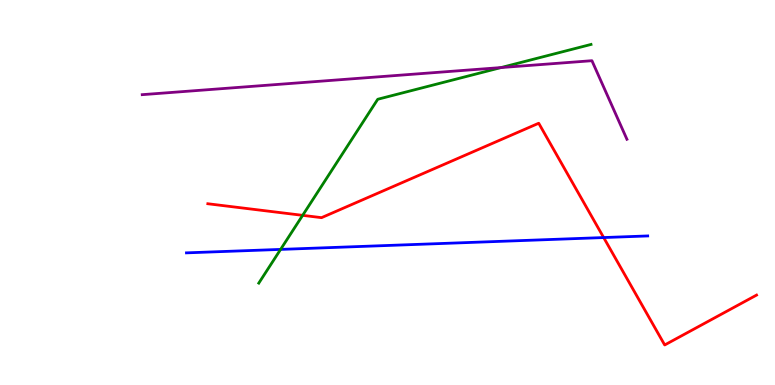[{'lines': ['blue', 'red'], 'intersections': [{'x': 7.79, 'y': 3.83}]}, {'lines': ['green', 'red'], 'intersections': [{'x': 3.91, 'y': 4.41}]}, {'lines': ['purple', 'red'], 'intersections': []}, {'lines': ['blue', 'green'], 'intersections': [{'x': 3.62, 'y': 3.52}]}, {'lines': ['blue', 'purple'], 'intersections': []}, {'lines': ['green', 'purple'], 'intersections': [{'x': 6.47, 'y': 8.25}]}]